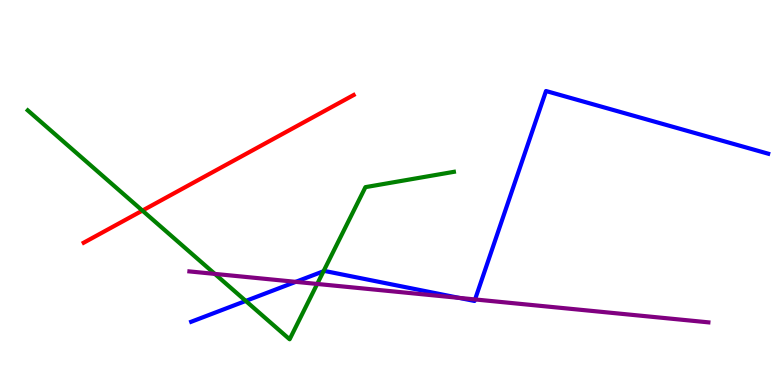[{'lines': ['blue', 'red'], 'intersections': []}, {'lines': ['green', 'red'], 'intersections': [{'x': 1.84, 'y': 4.53}]}, {'lines': ['purple', 'red'], 'intersections': []}, {'lines': ['blue', 'green'], 'intersections': [{'x': 3.17, 'y': 2.18}, {'x': 4.17, 'y': 2.95}]}, {'lines': ['blue', 'purple'], 'intersections': [{'x': 3.82, 'y': 2.68}, {'x': 5.92, 'y': 2.26}, {'x': 6.13, 'y': 2.22}]}, {'lines': ['green', 'purple'], 'intersections': [{'x': 2.77, 'y': 2.89}, {'x': 4.09, 'y': 2.62}]}]